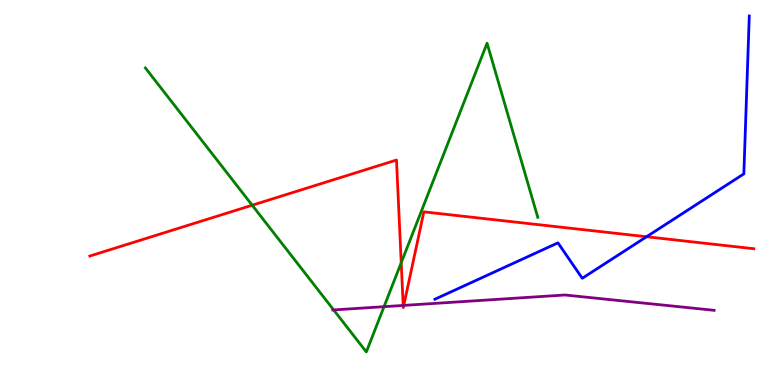[{'lines': ['blue', 'red'], 'intersections': [{'x': 8.34, 'y': 3.85}]}, {'lines': ['green', 'red'], 'intersections': [{'x': 3.25, 'y': 4.67}, {'x': 5.18, 'y': 3.18}]}, {'lines': ['purple', 'red'], 'intersections': [{'x': 5.2, 'y': 2.07}, {'x': 5.21, 'y': 2.07}]}, {'lines': ['blue', 'green'], 'intersections': []}, {'lines': ['blue', 'purple'], 'intersections': []}, {'lines': ['green', 'purple'], 'intersections': [{'x': 4.31, 'y': 1.95}, {'x': 4.96, 'y': 2.03}]}]